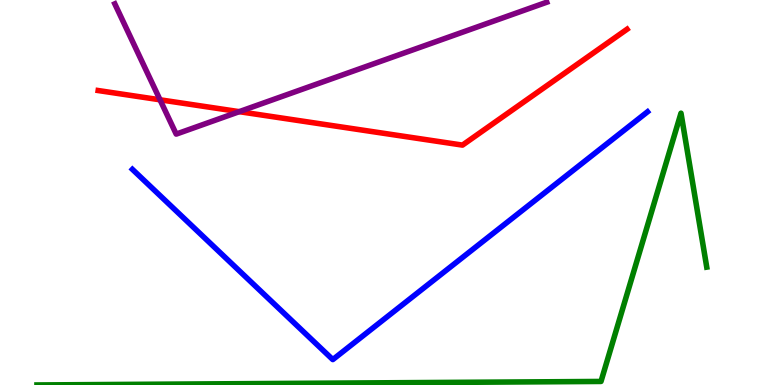[{'lines': ['blue', 'red'], 'intersections': []}, {'lines': ['green', 'red'], 'intersections': []}, {'lines': ['purple', 'red'], 'intersections': [{'x': 2.06, 'y': 7.41}, {'x': 3.09, 'y': 7.1}]}, {'lines': ['blue', 'green'], 'intersections': []}, {'lines': ['blue', 'purple'], 'intersections': []}, {'lines': ['green', 'purple'], 'intersections': []}]